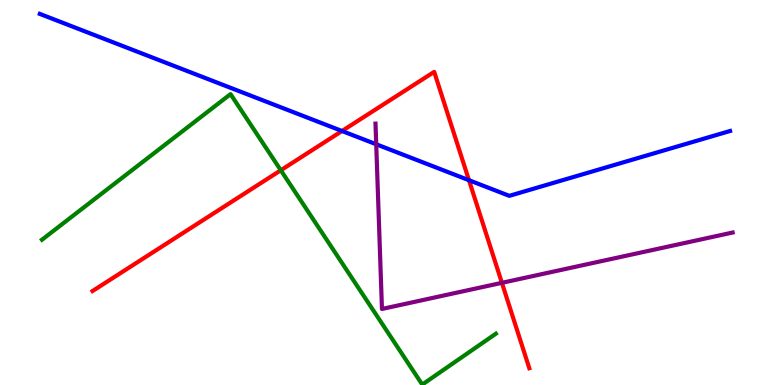[{'lines': ['blue', 'red'], 'intersections': [{'x': 4.41, 'y': 6.6}, {'x': 6.05, 'y': 5.32}]}, {'lines': ['green', 'red'], 'intersections': [{'x': 3.62, 'y': 5.58}]}, {'lines': ['purple', 'red'], 'intersections': [{'x': 6.48, 'y': 2.65}]}, {'lines': ['blue', 'green'], 'intersections': []}, {'lines': ['blue', 'purple'], 'intersections': [{'x': 4.85, 'y': 6.25}]}, {'lines': ['green', 'purple'], 'intersections': []}]